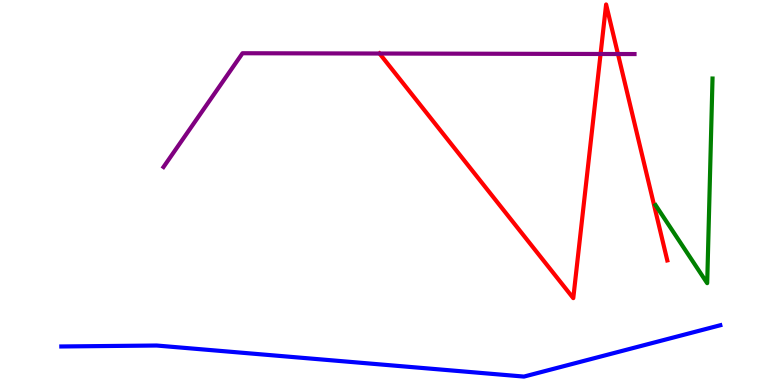[{'lines': ['blue', 'red'], 'intersections': []}, {'lines': ['green', 'red'], 'intersections': []}, {'lines': ['purple', 'red'], 'intersections': [{'x': 4.9, 'y': 8.61}, {'x': 7.75, 'y': 8.6}, {'x': 7.97, 'y': 8.6}]}, {'lines': ['blue', 'green'], 'intersections': []}, {'lines': ['blue', 'purple'], 'intersections': []}, {'lines': ['green', 'purple'], 'intersections': []}]